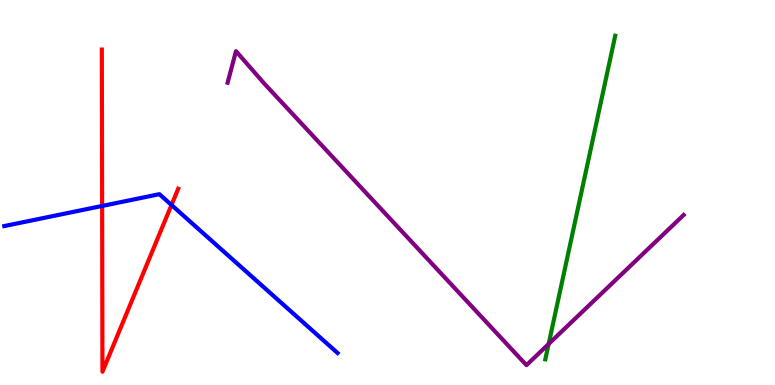[{'lines': ['blue', 'red'], 'intersections': [{'x': 1.32, 'y': 4.65}, {'x': 2.21, 'y': 4.68}]}, {'lines': ['green', 'red'], 'intersections': []}, {'lines': ['purple', 'red'], 'intersections': []}, {'lines': ['blue', 'green'], 'intersections': []}, {'lines': ['blue', 'purple'], 'intersections': []}, {'lines': ['green', 'purple'], 'intersections': [{'x': 7.08, 'y': 1.07}]}]